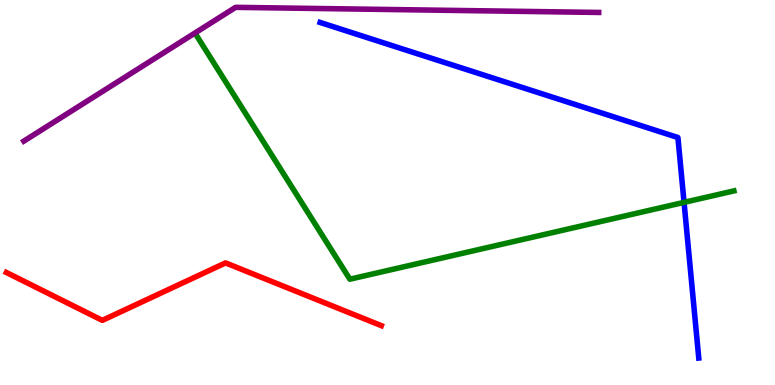[{'lines': ['blue', 'red'], 'intersections': []}, {'lines': ['green', 'red'], 'intersections': []}, {'lines': ['purple', 'red'], 'intersections': []}, {'lines': ['blue', 'green'], 'intersections': [{'x': 8.83, 'y': 4.74}]}, {'lines': ['blue', 'purple'], 'intersections': []}, {'lines': ['green', 'purple'], 'intersections': []}]